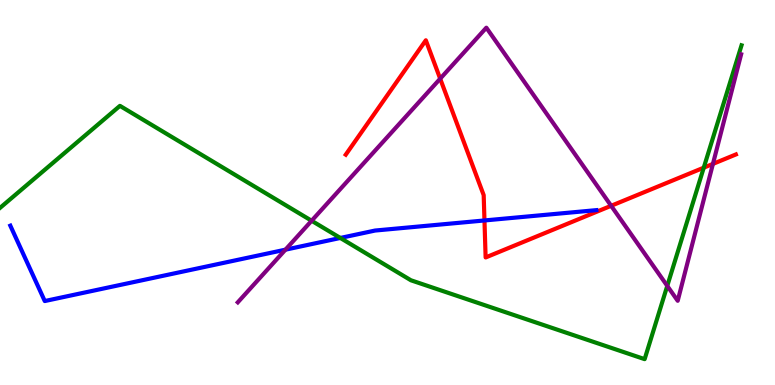[{'lines': ['blue', 'red'], 'intersections': [{'x': 6.25, 'y': 4.27}]}, {'lines': ['green', 'red'], 'intersections': [{'x': 9.08, 'y': 5.64}]}, {'lines': ['purple', 'red'], 'intersections': [{'x': 5.68, 'y': 7.96}, {'x': 7.89, 'y': 4.65}, {'x': 9.2, 'y': 5.74}]}, {'lines': ['blue', 'green'], 'intersections': [{'x': 4.39, 'y': 3.82}]}, {'lines': ['blue', 'purple'], 'intersections': [{'x': 3.68, 'y': 3.51}]}, {'lines': ['green', 'purple'], 'intersections': [{'x': 4.02, 'y': 4.27}, {'x': 8.61, 'y': 2.57}]}]